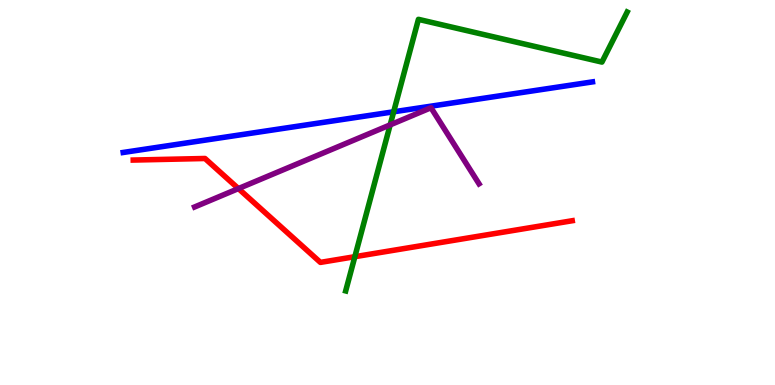[{'lines': ['blue', 'red'], 'intersections': []}, {'lines': ['green', 'red'], 'intersections': [{'x': 4.58, 'y': 3.33}]}, {'lines': ['purple', 'red'], 'intersections': [{'x': 3.08, 'y': 5.1}]}, {'lines': ['blue', 'green'], 'intersections': [{'x': 5.08, 'y': 7.1}]}, {'lines': ['blue', 'purple'], 'intersections': []}, {'lines': ['green', 'purple'], 'intersections': [{'x': 5.03, 'y': 6.76}]}]